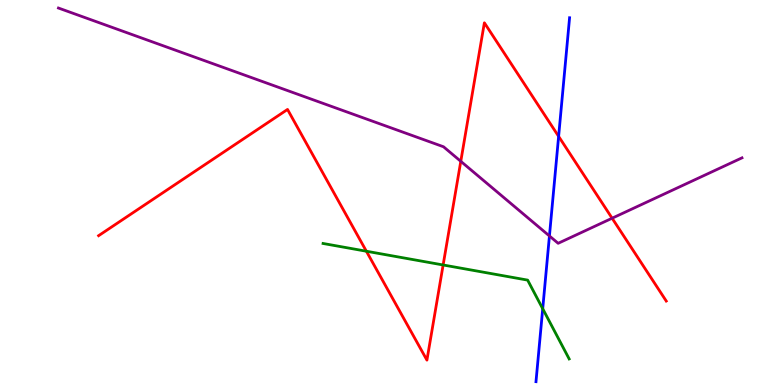[{'lines': ['blue', 'red'], 'intersections': [{'x': 7.21, 'y': 6.46}]}, {'lines': ['green', 'red'], 'intersections': [{'x': 4.73, 'y': 3.47}, {'x': 5.72, 'y': 3.12}]}, {'lines': ['purple', 'red'], 'intersections': [{'x': 5.95, 'y': 5.81}, {'x': 7.9, 'y': 4.33}]}, {'lines': ['blue', 'green'], 'intersections': [{'x': 7.0, 'y': 1.98}]}, {'lines': ['blue', 'purple'], 'intersections': [{'x': 7.09, 'y': 3.87}]}, {'lines': ['green', 'purple'], 'intersections': []}]